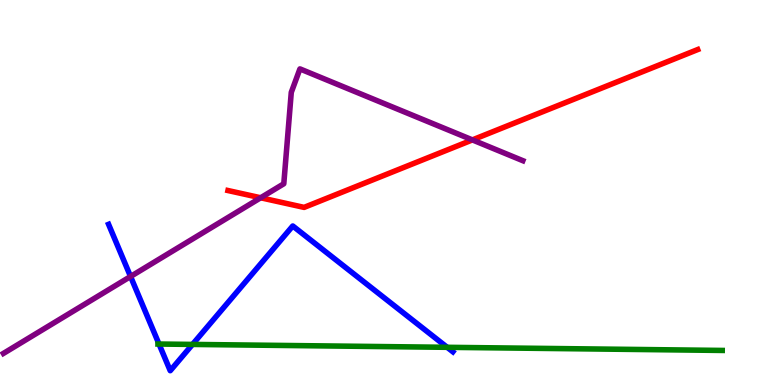[{'lines': ['blue', 'red'], 'intersections': []}, {'lines': ['green', 'red'], 'intersections': []}, {'lines': ['purple', 'red'], 'intersections': [{'x': 3.36, 'y': 4.86}, {'x': 6.1, 'y': 6.37}]}, {'lines': ['blue', 'green'], 'intersections': [{'x': 2.05, 'y': 1.06}, {'x': 2.48, 'y': 1.05}, {'x': 5.77, 'y': 0.979}]}, {'lines': ['blue', 'purple'], 'intersections': [{'x': 1.68, 'y': 2.82}]}, {'lines': ['green', 'purple'], 'intersections': []}]